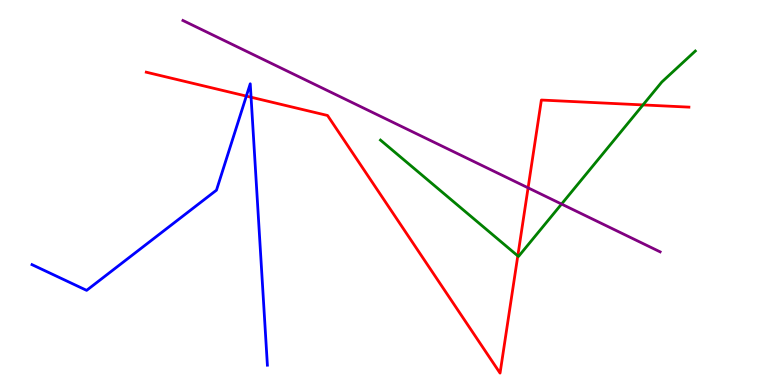[{'lines': ['blue', 'red'], 'intersections': [{'x': 3.18, 'y': 7.5}, {'x': 3.24, 'y': 7.47}]}, {'lines': ['green', 'red'], 'intersections': [{'x': 6.68, 'y': 3.35}, {'x': 8.3, 'y': 7.27}]}, {'lines': ['purple', 'red'], 'intersections': [{'x': 6.81, 'y': 5.12}]}, {'lines': ['blue', 'green'], 'intersections': []}, {'lines': ['blue', 'purple'], 'intersections': []}, {'lines': ['green', 'purple'], 'intersections': [{'x': 7.25, 'y': 4.7}]}]